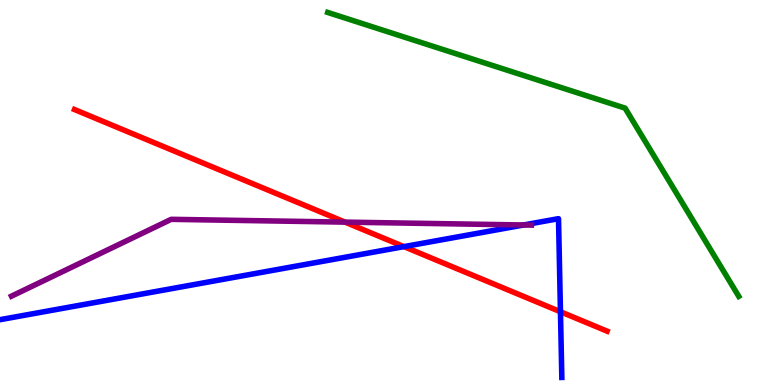[{'lines': ['blue', 'red'], 'intersections': [{'x': 5.21, 'y': 3.59}, {'x': 7.23, 'y': 1.9}]}, {'lines': ['green', 'red'], 'intersections': []}, {'lines': ['purple', 'red'], 'intersections': [{'x': 4.45, 'y': 4.23}]}, {'lines': ['blue', 'green'], 'intersections': []}, {'lines': ['blue', 'purple'], 'intersections': [{'x': 6.76, 'y': 4.16}]}, {'lines': ['green', 'purple'], 'intersections': []}]